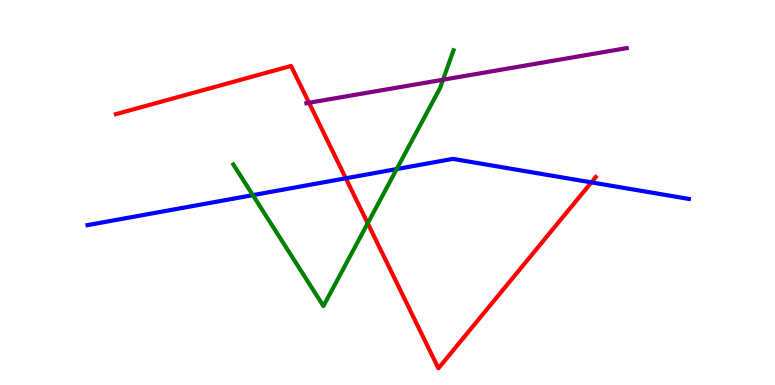[{'lines': ['blue', 'red'], 'intersections': [{'x': 4.46, 'y': 5.37}, {'x': 7.63, 'y': 5.26}]}, {'lines': ['green', 'red'], 'intersections': [{'x': 4.74, 'y': 4.2}]}, {'lines': ['purple', 'red'], 'intersections': [{'x': 3.99, 'y': 7.33}]}, {'lines': ['blue', 'green'], 'intersections': [{'x': 3.26, 'y': 4.93}, {'x': 5.12, 'y': 5.61}]}, {'lines': ['blue', 'purple'], 'intersections': []}, {'lines': ['green', 'purple'], 'intersections': [{'x': 5.72, 'y': 7.93}]}]